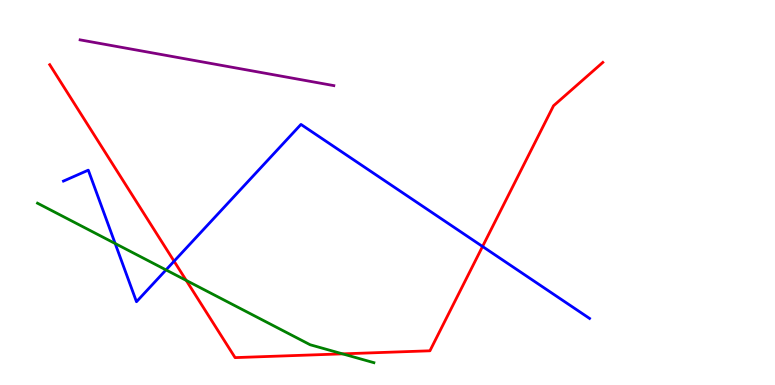[{'lines': ['blue', 'red'], 'intersections': [{'x': 2.25, 'y': 3.22}, {'x': 6.23, 'y': 3.6}]}, {'lines': ['green', 'red'], 'intersections': [{'x': 2.4, 'y': 2.72}, {'x': 4.42, 'y': 0.809}]}, {'lines': ['purple', 'red'], 'intersections': []}, {'lines': ['blue', 'green'], 'intersections': [{'x': 1.49, 'y': 3.67}, {'x': 2.14, 'y': 2.99}]}, {'lines': ['blue', 'purple'], 'intersections': []}, {'lines': ['green', 'purple'], 'intersections': []}]